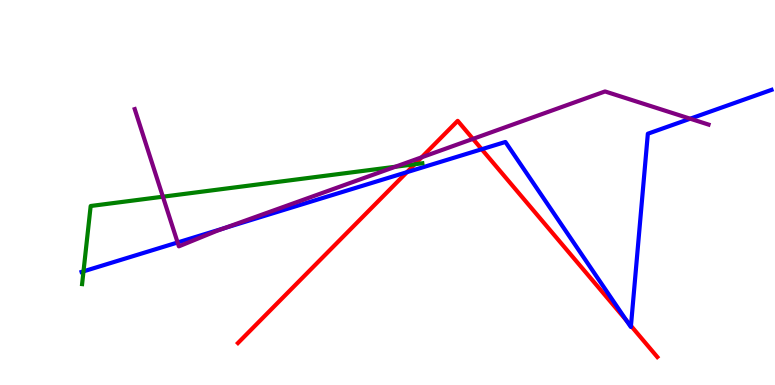[{'lines': ['blue', 'red'], 'intersections': [{'x': 5.25, 'y': 5.53}, {'x': 6.22, 'y': 6.12}, {'x': 8.08, 'y': 1.68}, {'x': 8.14, 'y': 1.54}]}, {'lines': ['green', 'red'], 'intersections': [{'x': 5.35, 'y': 5.73}]}, {'lines': ['purple', 'red'], 'intersections': [{'x': 5.44, 'y': 5.91}, {'x': 6.1, 'y': 6.39}]}, {'lines': ['blue', 'green'], 'intersections': [{'x': 1.08, 'y': 2.95}]}, {'lines': ['blue', 'purple'], 'intersections': [{'x': 2.29, 'y': 3.7}, {'x': 2.89, 'y': 4.07}, {'x': 8.91, 'y': 6.92}]}, {'lines': ['green', 'purple'], 'intersections': [{'x': 2.1, 'y': 4.89}, {'x': 5.1, 'y': 5.67}]}]